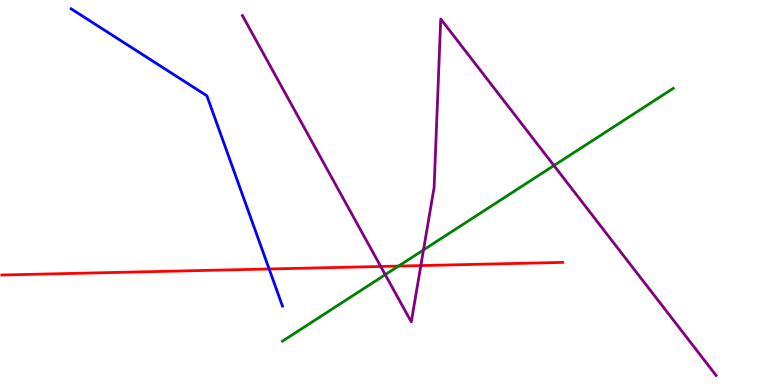[{'lines': ['blue', 'red'], 'intersections': [{'x': 3.47, 'y': 3.01}]}, {'lines': ['green', 'red'], 'intersections': [{'x': 5.14, 'y': 3.09}]}, {'lines': ['purple', 'red'], 'intersections': [{'x': 4.91, 'y': 3.08}, {'x': 5.43, 'y': 3.1}]}, {'lines': ['blue', 'green'], 'intersections': []}, {'lines': ['blue', 'purple'], 'intersections': []}, {'lines': ['green', 'purple'], 'intersections': [{'x': 4.97, 'y': 2.87}, {'x': 5.46, 'y': 3.51}, {'x': 7.15, 'y': 5.7}]}]